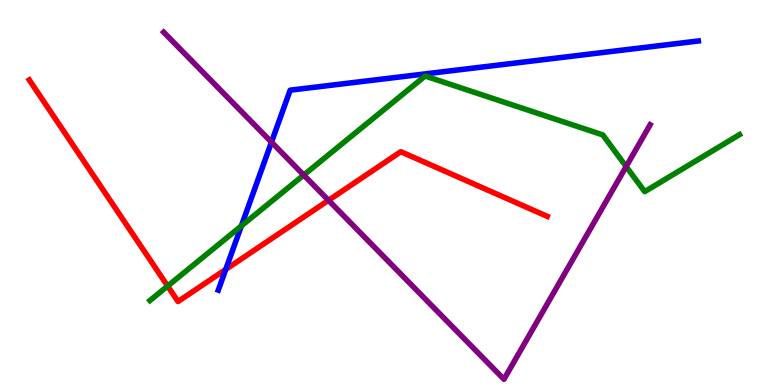[{'lines': ['blue', 'red'], 'intersections': [{'x': 2.91, 'y': 3.0}]}, {'lines': ['green', 'red'], 'intersections': [{'x': 2.16, 'y': 2.57}]}, {'lines': ['purple', 'red'], 'intersections': [{'x': 4.24, 'y': 4.8}]}, {'lines': ['blue', 'green'], 'intersections': [{'x': 3.11, 'y': 4.13}]}, {'lines': ['blue', 'purple'], 'intersections': [{'x': 3.5, 'y': 6.31}]}, {'lines': ['green', 'purple'], 'intersections': [{'x': 3.92, 'y': 5.45}, {'x': 8.08, 'y': 5.67}]}]